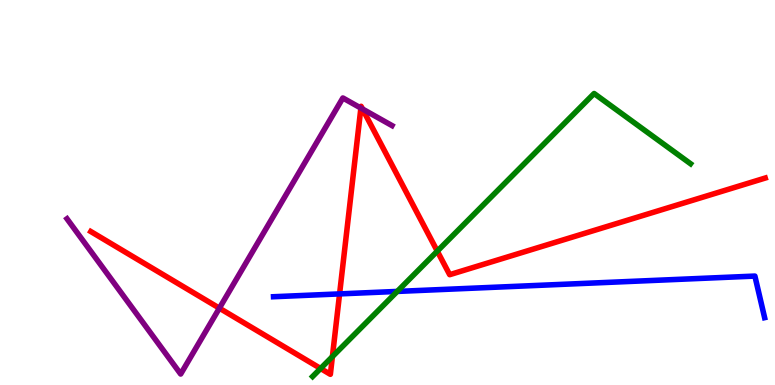[{'lines': ['blue', 'red'], 'intersections': [{'x': 4.38, 'y': 2.37}]}, {'lines': ['green', 'red'], 'intersections': [{'x': 4.14, 'y': 0.429}, {'x': 4.29, 'y': 0.737}, {'x': 5.64, 'y': 3.48}]}, {'lines': ['purple', 'red'], 'intersections': [{'x': 2.83, 'y': 2.0}, {'x': 4.66, 'y': 7.19}, {'x': 4.68, 'y': 7.17}]}, {'lines': ['blue', 'green'], 'intersections': [{'x': 5.13, 'y': 2.43}]}, {'lines': ['blue', 'purple'], 'intersections': []}, {'lines': ['green', 'purple'], 'intersections': []}]